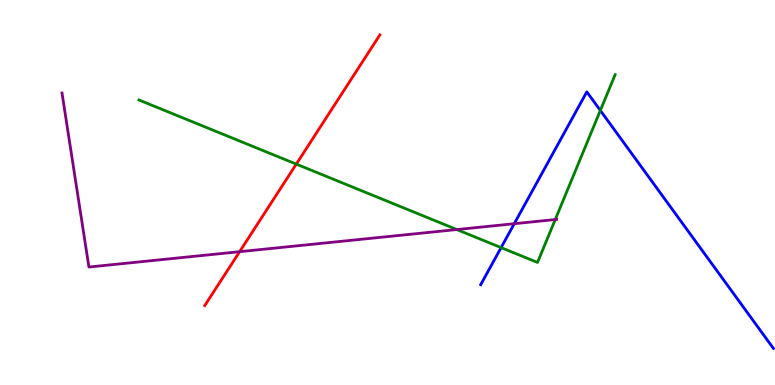[{'lines': ['blue', 'red'], 'intersections': []}, {'lines': ['green', 'red'], 'intersections': [{'x': 3.82, 'y': 5.74}]}, {'lines': ['purple', 'red'], 'intersections': [{'x': 3.09, 'y': 3.46}]}, {'lines': ['blue', 'green'], 'intersections': [{'x': 6.47, 'y': 3.57}, {'x': 7.75, 'y': 7.13}]}, {'lines': ['blue', 'purple'], 'intersections': [{'x': 6.64, 'y': 4.19}]}, {'lines': ['green', 'purple'], 'intersections': [{'x': 5.89, 'y': 4.04}, {'x': 7.16, 'y': 4.3}]}]